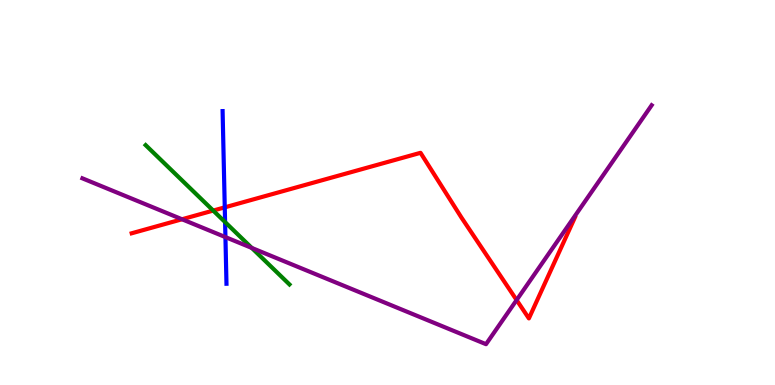[{'lines': ['blue', 'red'], 'intersections': [{'x': 2.9, 'y': 4.61}]}, {'lines': ['green', 'red'], 'intersections': [{'x': 2.75, 'y': 4.53}]}, {'lines': ['purple', 'red'], 'intersections': [{'x': 2.35, 'y': 4.3}, {'x': 6.67, 'y': 2.21}]}, {'lines': ['blue', 'green'], 'intersections': [{'x': 2.9, 'y': 4.23}]}, {'lines': ['blue', 'purple'], 'intersections': [{'x': 2.91, 'y': 3.84}]}, {'lines': ['green', 'purple'], 'intersections': [{'x': 3.25, 'y': 3.56}]}]